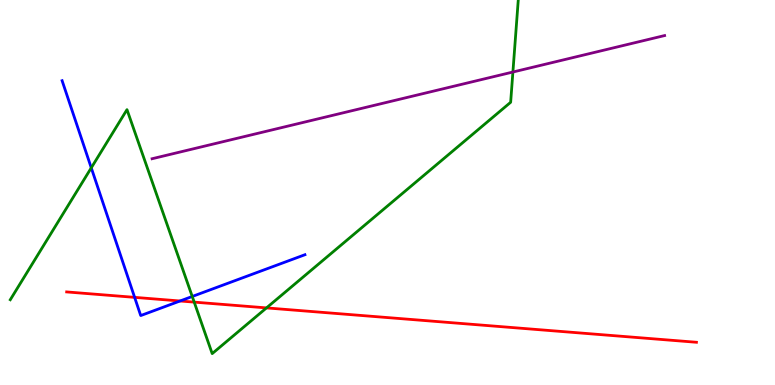[{'lines': ['blue', 'red'], 'intersections': [{'x': 1.74, 'y': 2.28}, {'x': 2.32, 'y': 2.18}]}, {'lines': ['green', 'red'], 'intersections': [{'x': 2.51, 'y': 2.15}, {'x': 3.44, 'y': 2.0}]}, {'lines': ['purple', 'red'], 'intersections': []}, {'lines': ['blue', 'green'], 'intersections': [{'x': 1.18, 'y': 5.64}, {'x': 2.48, 'y': 2.3}]}, {'lines': ['blue', 'purple'], 'intersections': []}, {'lines': ['green', 'purple'], 'intersections': [{'x': 6.62, 'y': 8.13}]}]